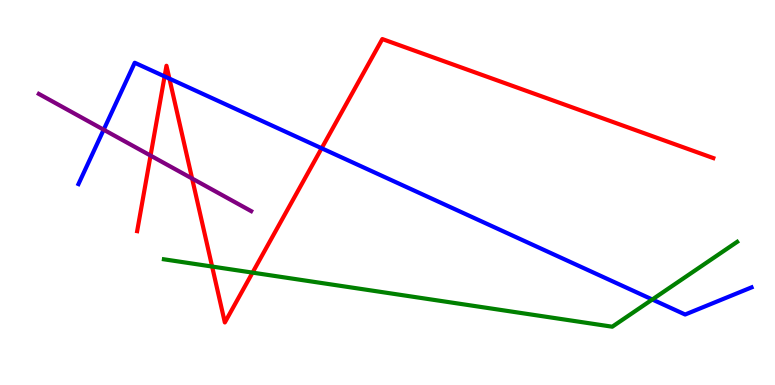[{'lines': ['blue', 'red'], 'intersections': [{'x': 2.12, 'y': 8.02}, {'x': 2.19, 'y': 7.96}, {'x': 4.15, 'y': 6.15}]}, {'lines': ['green', 'red'], 'intersections': [{'x': 2.74, 'y': 3.08}, {'x': 3.26, 'y': 2.92}]}, {'lines': ['purple', 'red'], 'intersections': [{'x': 1.94, 'y': 5.96}, {'x': 2.48, 'y': 5.36}]}, {'lines': ['blue', 'green'], 'intersections': [{'x': 8.42, 'y': 2.22}]}, {'lines': ['blue', 'purple'], 'intersections': [{'x': 1.34, 'y': 6.63}]}, {'lines': ['green', 'purple'], 'intersections': []}]